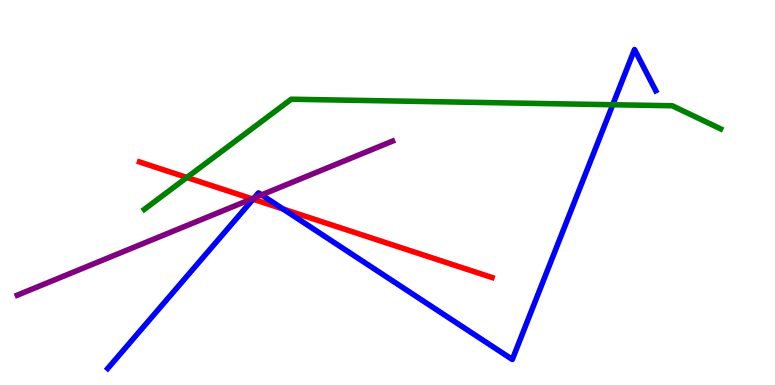[{'lines': ['blue', 'red'], 'intersections': [{'x': 3.27, 'y': 4.83}, {'x': 3.65, 'y': 4.57}]}, {'lines': ['green', 'red'], 'intersections': [{'x': 2.41, 'y': 5.39}]}, {'lines': ['purple', 'red'], 'intersections': [{'x': 3.25, 'y': 4.84}]}, {'lines': ['blue', 'green'], 'intersections': [{'x': 7.91, 'y': 7.28}]}, {'lines': ['blue', 'purple'], 'intersections': [{'x': 3.28, 'y': 4.86}, {'x': 3.37, 'y': 4.94}]}, {'lines': ['green', 'purple'], 'intersections': []}]